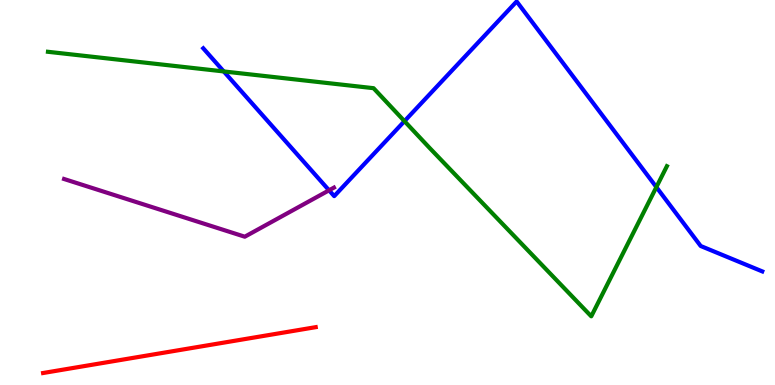[{'lines': ['blue', 'red'], 'intersections': []}, {'lines': ['green', 'red'], 'intersections': []}, {'lines': ['purple', 'red'], 'intersections': []}, {'lines': ['blue', 'green'], 'intersections': [{'x': 2.89, 'y': 8.14}, {'x': 5.22, 'y': 6.85}, {'x': 8.47, 'y': 5.14}]}, {'lines': ['blue', 'purple'], 'intersections': [{'x': 4.25, 'y': 5.06}]}, {'lines': ['green', 'purple'], 'intersections': []}]